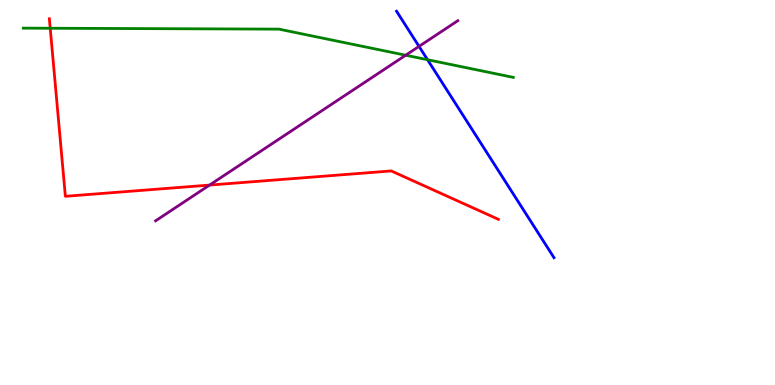[{'lines': ['blue', 'red'], 'intersections': []}, {'lines': ['green', 'red'], 'intersections': [{'x': 0.648, 'y': 9.27}]}, {'lines': ['purple', 'red'], 'intersections': [{'x': 2.7, 'y': 5.19}]}, {'lines': ['blue', 'green'], 'intersections': [{'x': 5.52, 'y': 8.45}]}, {'lines': ['blue', 'purple'], 'intersections': [{'x': 5.41, 'y': 8.8}]}, {'lines': ['green', 'purple'], 'intersections': [{'x': 5.23, 'y': 8.57}]}]